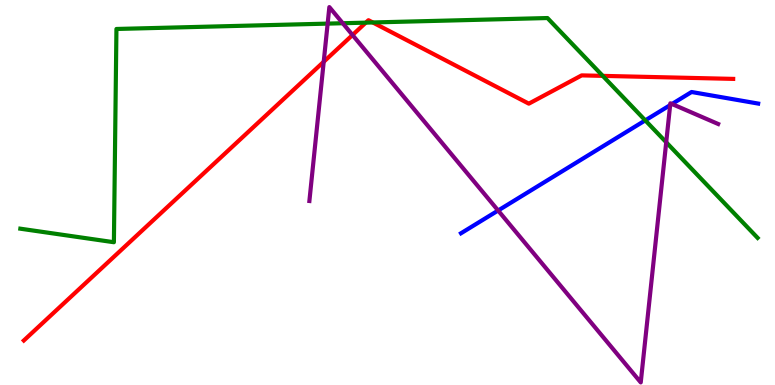[{'lines': ['blue', 'red'], 'intersections': []}, {'lines': ['green', 'red'], 'intersections': [{'x': 4.72, 'y': 9.41}, {'x': 4.81, 'y': 9.42}, {'x': 7.78, 'y': 8.03}]}, {'lines': ['purple', 'red'], 'intersections': [{'x': 4.18, 'y': 8.4}, {'x': 4.55, 'y': 9.09}]}, {'lines': ['blue', 'green'], 'intersections': [{'x': 8.33, 'y': 6.87}]}, {'lines': ['blue', 'purple'], 'intersections': [{'x': 6.43, 'y': 4.53}, {'x': 8.65, 'y': 7.27}, {'x': 8.67, 'y': 7.3}]}, {'lines': ['green', 'purple'], 'intersections': [{'x': 4.23, 'y': 9.39}, {'x': 4.42, 'y': 9.4}, {'x': 8.6, 'y': 6.3}]}]